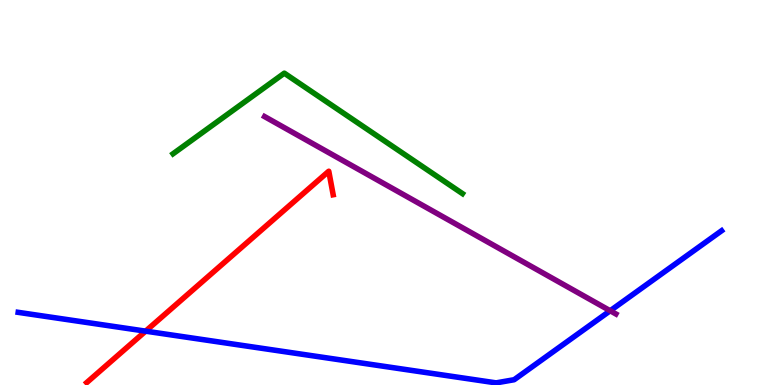[{'lines': ['blue', 'red'], 'intersections': [{'x': 1.88, 'y': 1.4}]}, {'lines': ['green', 'red'], 'intersections': []}, {'lines': ['purple', 'red'], 'intersections': []}, {'lines': ['blue', 'green'], 'intersections': []}, {'lines': ['blue', 'purple'], 'intersections': [{'x': 7.87, 'y': 1.93}]}, {'lines': ['green', 'purple'], 'intersections': []}]